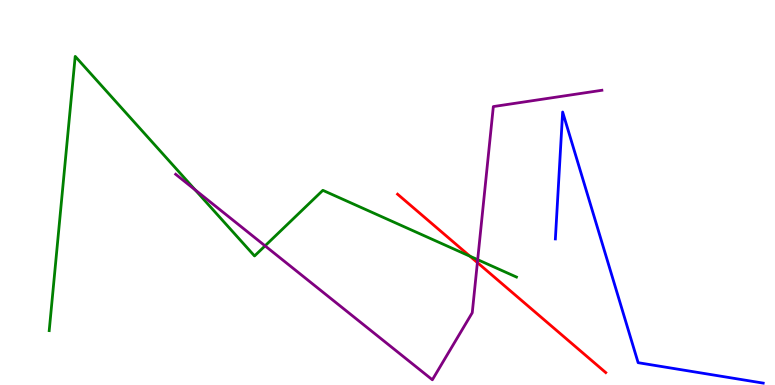[{'lines': ['blue', 'red'], 'intersections': []}, {'lines': ['green', 'red'], 'intersections': [{'x': 6.06, 'y': 3.35}]}, {'lines': ['purple', 'red'], 'intersections': [{'x': 6.16, 'y': 3.18}]}, {'lines': ['blue', 'green'], 'intersections': []}, {'lines': ['blue', 'purple'], 'intersections': []}, {'lines': ['green', 'purple'], 'intersections': [{'x': 2.52, 'y': 5.07}, {'x': 3.42, 'y': 3.61}, {'x': 6.16, 'y': 3.26}]}]